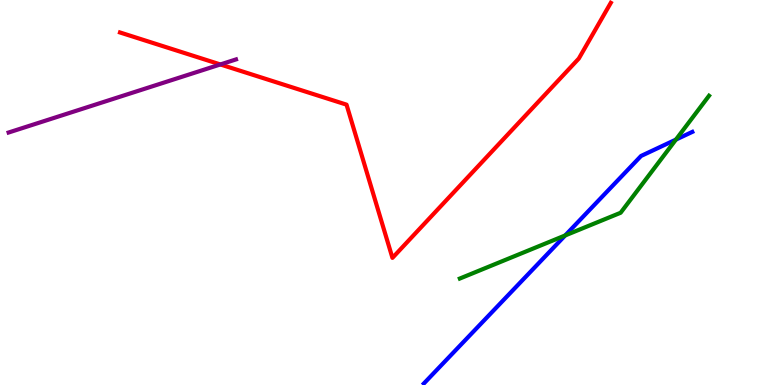[{'lines': ['blue', 'red'], 'intersections': []}, {'lines': ['green', 'red'], 'intersections': []}, {'lines': ['purple', 'red'], 'intersections': [{'x': 2.84, 'y': 8.33}]}, {'lines': ['blue', 'green'], 'intersections': [{'x': 7.29, 'y': 3.88}, {'x': 8.72, 'y': 6.37}]}, {'lines': ['blue', 'purple'], 'intersections': []}, {'lines': ['green', 'purple'], 'intersections': []}]